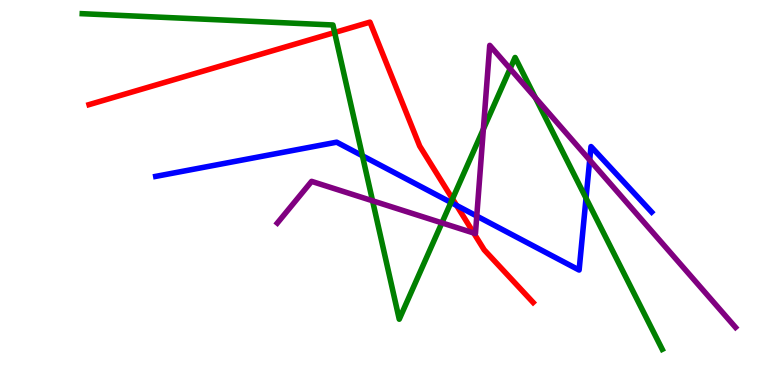[{'lines': ['blue', 'red'], 'intersections': [{'x': 5.89, 'y': 4.66}]}, {'lines': ['green', 'red'], 'intersections': [{'x': 4.32, 'y': 9.16}, {'x': 5.84, 'y': 4.83}]}, {'lines': ['purple', 'red'], 'intersections': [{'x': 6.11, 'y': 3.95}]}, {'lines': ['blue', 'green'], 'intersections': [{'x': 4.68, 'y': 5.95}, {'x': 5.82, 'y': 4.74}, {'x': 7.56, 'y': 4.85}]}, {'lines': ['blue', 'purple'], 'intersections': [{'x': 6.15, 'y': 4.39}, {'x': 7.61, 'y': 5.84}]}, {'lines': ['green', 'purple'], 'intersections': [{'x': 4.81, 'y': 4.78}, {'x': 5.7, 'y': 4.21}, {'x': 6.24, 'y': 6.65}, {'x': 6.58, 'y': 8.21}, {'x': 6.91, 'y': 7.46}]}]